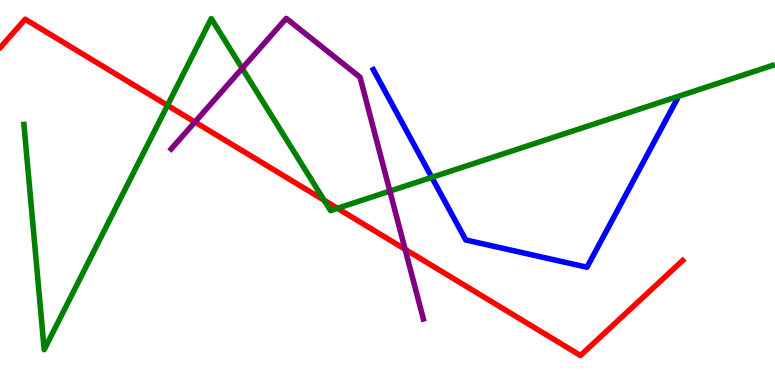[{'lines': ['blue', 'red'], 'intersections': []}, {'lines': ['green', 'red'], 'intersections': [{'x': 2.16, 'y': 7.26}, {'x': 4.18, 'y': 4.8}, {'x': 4.35, 'y': 4.59}]}, {'lines': ['purple', 'red'], 'intersections': [{'x': 2.52, 'y': 6.83}, {'x': 5.23, 'y': 3.52}]}, {'lines': ['blue', 'green'], 'intersections': [{'x': 5.57, 'y': 5.39}]}, {'lines': ['blue', 'purple'], 'intersections': []}, {'lines': ['green', 'purple'], 'intersections': [{'x': 3.13, 'y': 8.22}, {'x': 5.03, 'y': 5.04}]}]